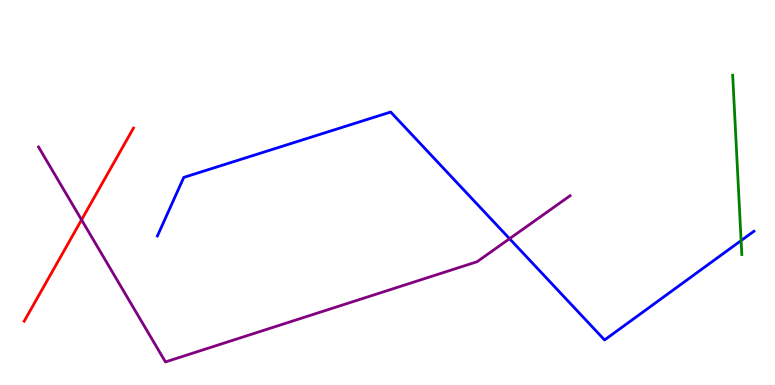[{'lines': ['blue', 'red'], 'intersections': []}, {'lines': ['green', 'red'], 'intersections': []}, {'lines': ['purple', 'red'], 'intersections': [{'x': 1.05, 'y': 4.29}]}, {'lines': ['blue', 'green'], 'intersections': [{'x': 9.56, 'y': 3.75}]}, {'lines': ['blue', 'purple'], 'intersections': [{'x': 6.57, 'y': 3.8}]}, {'lines': ['green', 'purple'], 'intersections': []}]